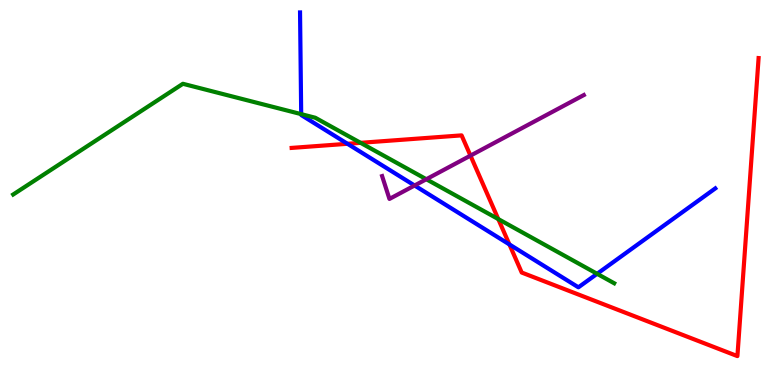[{'lines': ['blue', 'red'], 'intersections': [{'x': 4.48, 'y': 6.27}, {'x': 6.57, 'y': 3.65}]}, {'lines': ['green', 'red'], 'intersections': [{'x': 4.65, 'y': 6.29}, {'x': 6.43, 'y': 4.31}]}, {'lines': ['purple', 'red'], 'intersections': [{'x': 6.07, 'y': 5.96}]}, {'lines': ['blue', 'green'], 'intersections': [{'x': 3.89, 'y': 7.04}, {'x': 7.7, 'y': 2.89}]}, {'lines': ['blue', 'purple'], 'intersections': [{'x': 5.35, 'y': 5.18}]}, {'lines': ['green', 'purple'], 'intersections': [{'x': 5.5, 'y': 5.34}]}]